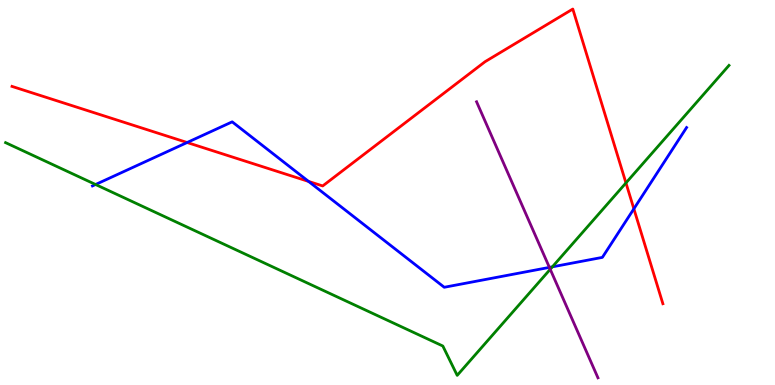[{'lines': ['blue', 'red'], 'intersections': [{'x': 2.41, 'y': 6.3}, {'x': 3.98, 'y': 5.29}, {'x': 8.18, 'y': 4.58}]}, {'lines': ['green', 'red'], 'intersections': [{'x': 8.08, 'y': 5.25}]}, {'lines': ['purple', 'red'], 'intersections': []}, {'lines': ['blue', 'green'], 'intersections': [{'x': 1.23, 'y': 5.21}, {'x': 7.13, 'y': 3.07}]}, {'lines': ['blue', 'purple'], 'intersections': [{'x': 7.09, 'y': 3.05}]}, {'lines': ['green', 'purple'], 'intersections': [{'x': 7.1, 'y': 3.01}]}]